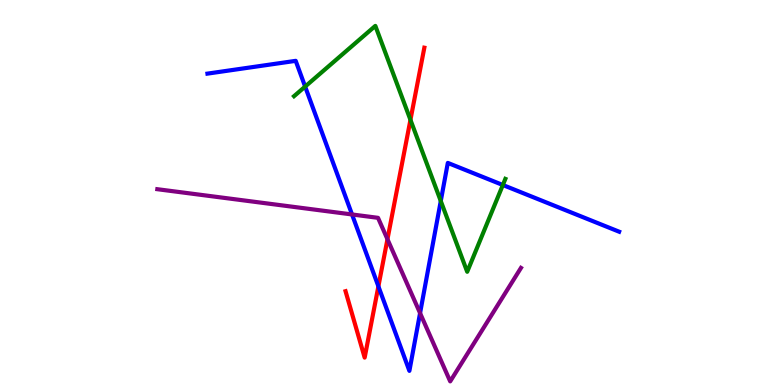[{'lines': ['blue', 'red'], 'intersections': [{'x': 4.88, 'y': 2.56}]}, {'lines': ['green', 'red'], 'intersections': [{'x': 5.3, 'y': 6.89}]}, {'lines': ['purple', 'red'], 'intersections': [{'x': 5.0, 'y': 3.79}]}, {'lines': ['blue', 'green'], 'intersections': [{'x': 3.94, 'y': 7.75}, {'x': 5.69, 'y': 4.78}, {'x': 6.49, 'y': 5.19}]}, {'lines': ['blue', 'purple'], 'intersections': [{'x': 4.54, 'y': 4.43}, {'x': 5.42, 'y': 1.87}]}, {'lines': ['green', 'purple'], 'intersections': []}]